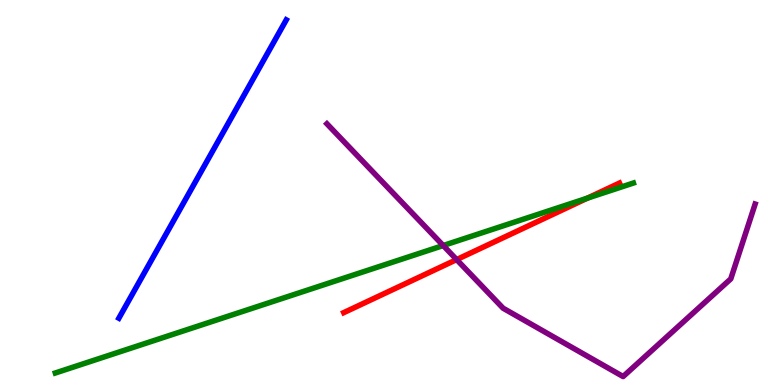[{'lines': ['blue', 'red'], 'intersections': []}, {'lines': ['green', 'red'], 'intersections': [{'x': 7.58, 'y': 4.85}]}, {'lines': ['purple', 'red'], 'intersections': [{'x': 5.89, 'y': 3.26}]}, {'lines': ['blue', 'green'], 'intersections': []}, {'lines': ['blue', 'purple'], 'intersections': []}, {'lines': ['green', 'purple'], 'intersections': [{'x': 5.72, 'y': 3.62}]}]